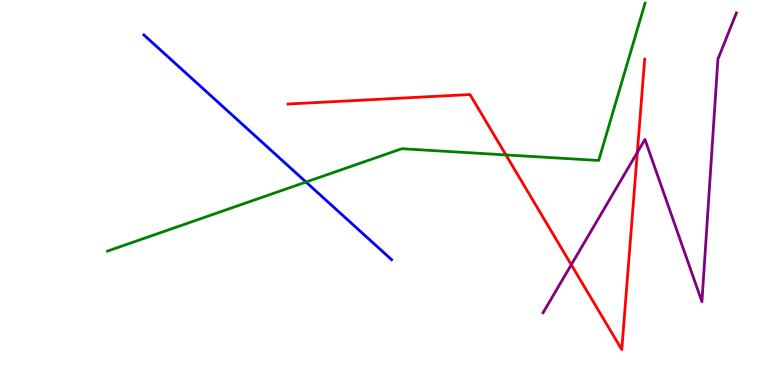[{'lines': ['blue', 'red'], 'intersections': []}, {'lines': ['green', 'red'], 'intersections': [{'x': 6.53, 'y': 5.98}]}, {'lines': ['purple', 'red'], 'intersections': [{'x': 7.37, 'y': 3.12}, {'x': 8.22, 'y': 6.04}]}, {'lines': ['blue', 'green'], 'intersections': [{'x': 3.95, 'y': 5.27}]}, {'lines': ['blue', 'purple'], 'intersections': []}, {'lines': ['green', 'purple'], 'intersections': []}]